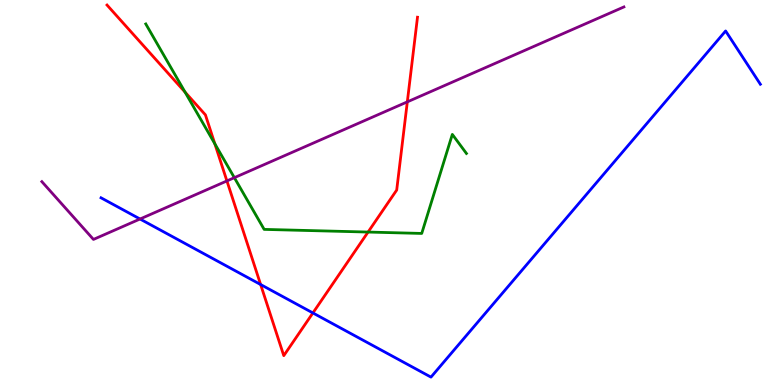[{'lines': ['blue', 'red'], 'intersections': [{'x': 3.36, 'y': 2.61}, {'x': 4.04, 'y': 1.87}]}, {'lines': ['green', 'red'], 'intersections': [{'x': 2.39, 'y': 7.61}, {'x': 2.77, 'y': 6.27}, {'x': 4.75, 'y': 3.97}]}, {'lines': ['purple', 'red'], 'intersections': [{'x': 2.93, 'y': 5.3}, {'x': 5.26, 'y': 7.35}]}, {'lines': ['blue', 'green'], 'intersections': []}, {'lines': ['blue', 'purple'], 'intersections': [{'x': 1.81, 'y': 4.31}]}, {'lines': ['green', 'purple'], 'intersections': [{'x': 3.02, 'y': 5.39}]}]